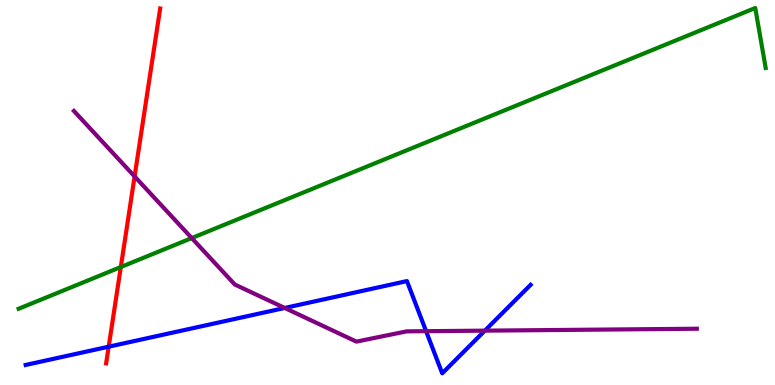[{'lines': ['blue', 'red'], 'intersections': [{'x': 1.4, 'y': 0.995}]}, {'lines': ['green', 'red'], 'intersections': [{'x': 1.56, 'y': 3.06}]}, {'lines': ['purple', 'red'], 'intersections': [{'x': 1.74, 'y': 5.42}]}, {'lines': ['blue', 'green'], 'intersections': []}, {'lines': ['blue', 'purple'], 'intersections': [{'x': 3.67, 'y': 2.0}, {'x': 5.5, 'y': 1.4}, {'x': 6.26, 'y': 1.41}]}, {'lines': ['green', 'purple'], 'intersections': [{'x': 2.47, 'y': 3.82}]}]